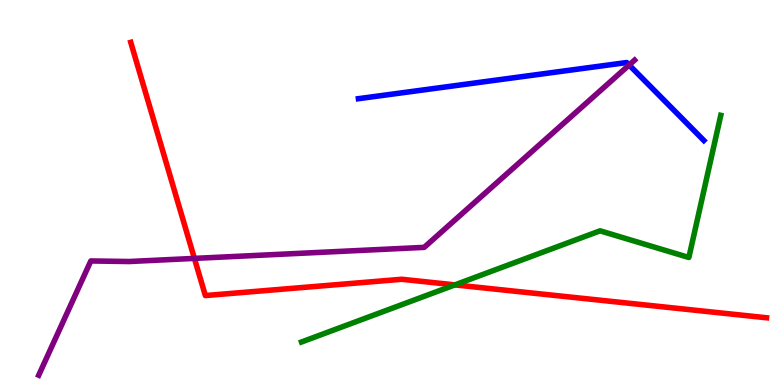[{'lines': ['blue', 'red'], 'intersections': []}, {'lines': ['green', 'red'], 'intersections': [{'x': 5.87, 'y': 2.6}]}, {'lines': ['purple', 'red'], 'intersections': [{'x': 2.51, 'y': 3.29}]}, {'lines': ['blue', 'green'], 'intersections': []}, {'lines': ['blue', 'purple'], 'intersections': [{'x': 8.12, 'y': 8.31}]}, {'lines': ['green', 'purple'], 'intersections': []}]